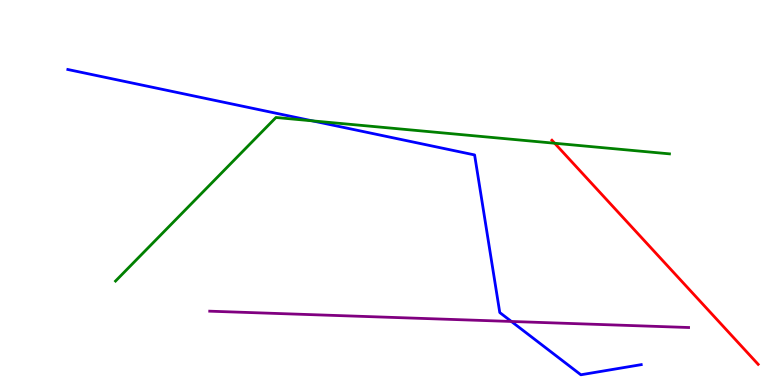[{'lines': ['blue', 'red'], 'intersections': []}, {'lines': ['green', 'red'], 'intersections': [{'x': 7.16, 'y': 6.28}]}, {'lines': ['purple', 'red'], 'intersections': []}, {'lines': ['blue', 'green'], 'intersections': [{'x': 4.03, 'y': 6.86}]}, {'lines': ['blue', 'purple'], 'intersections': [{'x': 6.6, 'y': 1.65}]}, {'lines': ['green', 'purple'], 'intersections': []}]